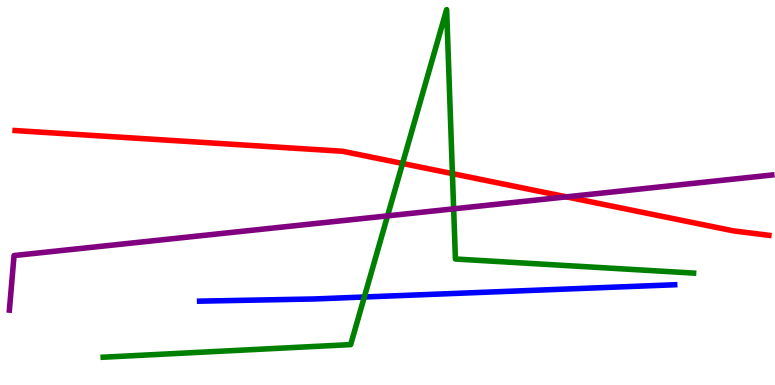[{'lines': ['blue', 'red'], 'intersections': []}, {'lines': ['green', 'red'], 'intersections': [{'x': 5.19, 'y': 5.75}, {'x': 5.84, 'y': 5.49}]}, {'lines': ['purple', 'red'], 'intersections': [{'x': 7.31, 'y': 4.89}]}, {'lines': ['blue', 'green'], 'intersections': [{'x': 4.7, 'y': 2.29}]}, {'lines': ['blue', 'purple'], 'intersections': []}, {'lines': ['green', 'purple'], 'intersections': [{'x': 5.0, 'y': 4.39}, {'x': 5.85, 'y': 4.58}]}]